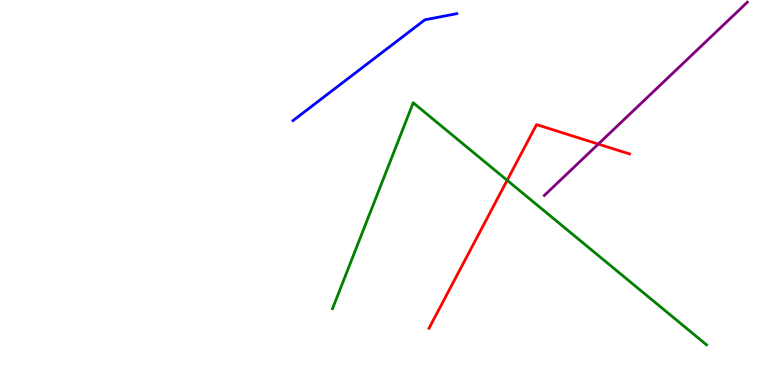[{'lines': ['blue', 'red'], 'intersections': []}, {'lines': ['green', 'red'], 'intersections': [{'x': 6.54, 'y': 5.32}]}, {'lines': ['purple', 'red'], 'intersections': [{'x': 7.72, 'y': 6.26}]}, {'lines': ['blue', 'green'], 'intersections': []}, {'lines': ['blue', 'purple'], 'intersections': []}, {'lines': ['green', 'purple'], 'intersections': []}]